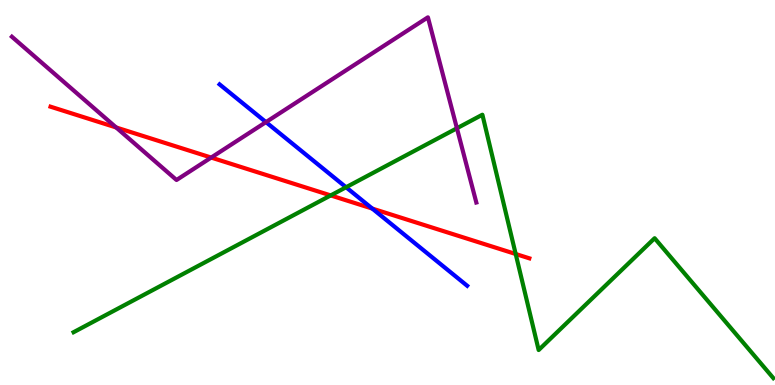[{'lines': ['blue', 'red'], 'intersections': [{'x': 4.8, 'y': 4.58}]}, {'lines': ['green', 'red'], 'intersections': [{'x': 4.27, 'y': 4.92}, {'x': 6.65, 'y': 3.4}]}, {'lines': ['purple', 'red'], 'intersections': [{'x': 1.5, 'y': 6.69}, {'x': 2.72, 'y': 5.91}]}, {'lines': ['blue', 'green'], 'intersections': [{'x': 4.47, 'y': 5.14}]}, {'lines': ['blue', 'purple'], 'intersections': [{'x': 3.43, 'y': 6.83}]}, {'lines': ['green', 'purple'], 'intersections': [{'x': 5.9, 'y': 6.67}]}]